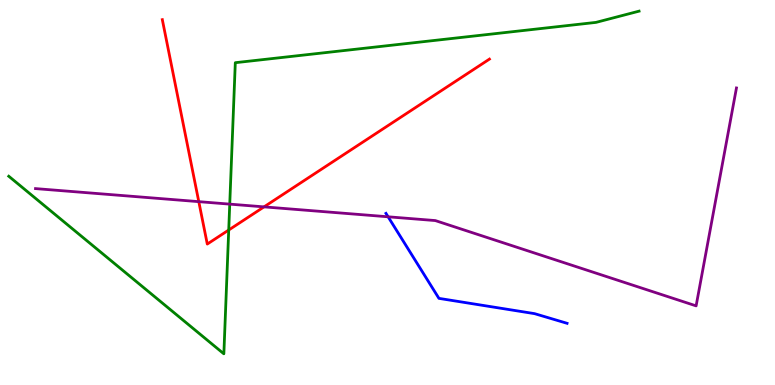[{'lines': ['blue', 'red'], 'intersections': []}, {'lines': ['green', 'red'], 'intersections': [{'x': 2.95, 'y': 4.03}]}, {'lines': ['purple', 'red'], 'intersections': [{'x': 2.57, 'y': 4.76}, {'x': 3.41, 'y': 4.63}]}, {'lines': ['blue', 'green'], 'intersections': []}, {'lines': ['blue', 'purple'], 'intersections': [{'x': 5.01, 'y': 4.37}]}, {'lines': ['green', 'purple'], 'intersections': [{'x': 2.96, 'y': 4.7}]}]